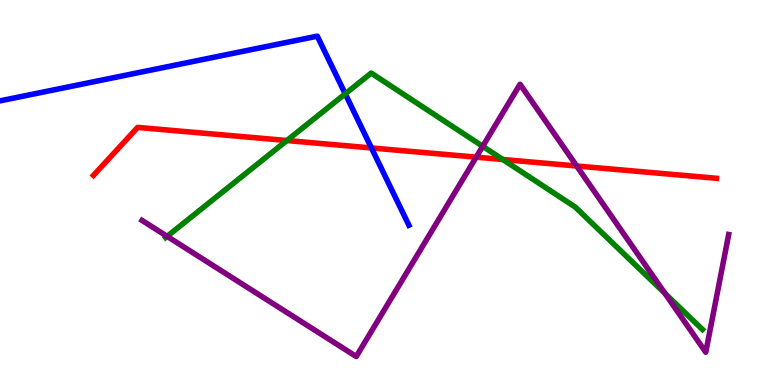[{'lines': ['blue', 'red'], 'intersections': [{'x': 4.79, 'y': 6.16}]}, {'lines': ['green', 'red'], 'intersections': [{'x': 3.7, 'y': 6.35}, {'x': 6.49, 'y': 5.86}]}, {'lines': ['purple', 'red'], 'intersections': [{'x': 6.14, 'y': 5.92}, {'x': 7.44, 'y': 5.69}]}, {'lines': ['blue', 'green'], 'intersections': [{'x': 4.45, 'y': 7.56}]}, {'lines': ['blue', 'purple'], 'intersections': []}, {'lines': ['green', 'purple'], 'intersections': [{'x': 2.16, 'y': 3.86}, {'x': 6.23, 'y': 6.2}, {'x': 8.58, 'y': 2.38}]}]